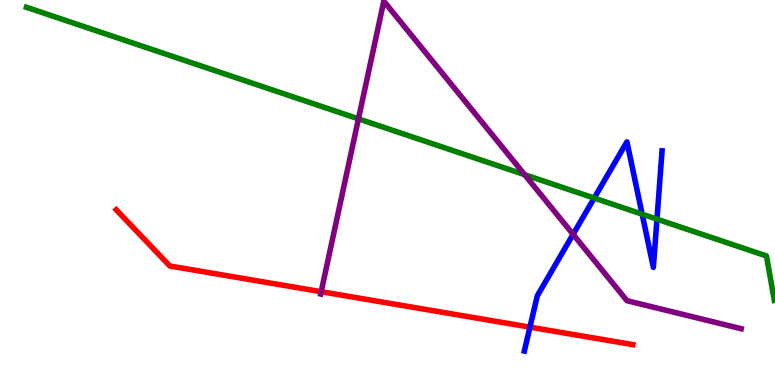[{'lines': ['blue', 'red'], 'intersections': [{'x': 6.84, 'y': 1.5}]}, {'lines': ['green', 'red'], 'intersections': []}, {'lines': ['purple', 'red'], 'intersections': [{'x': 4.14, 'y': 2.42}]}, {'lines': ['blue', 'green'], 'intersections': [{'x': 7.67, 'y': 4.86}, {'x': 8.29, 'y': 4.44}, {'x': 8.48, 'y': 4.31}]}, {'lines': ['blue', 'purple'], 'intersections': [{'x': 7.39, 'y': 3.91}]}, {'lines': ['green', 'purple'], 'intersections': [{'x': 4.63, 'y': 6.91}, {'x': 6.77, 'y': 5.46}]}]